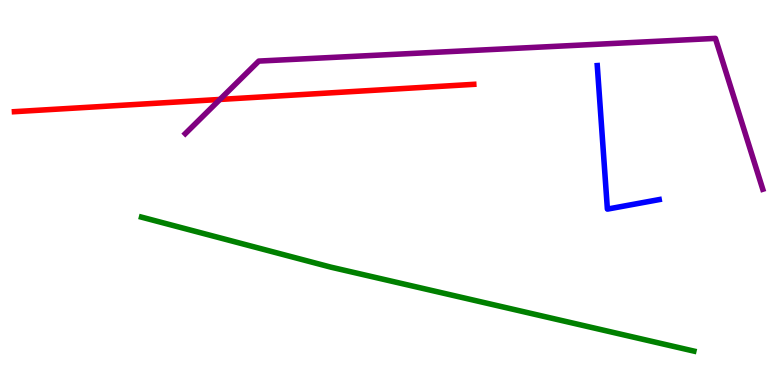[{'lines': ['blue', 'red'], 'intersections': []}, {'lines': ['green', 'red'], 'intersections': []}, {'lines': ['purple', 'red'], 'intersections': [{'x': 2.84, 'y': 7.42}]}, {'lines': ['blue', 'green'], 'intersections': []}, {'lines': ['blue', 'purple'], 'intersections': []}, {'lines': ['green', 'purple'], 'intersections': []}]